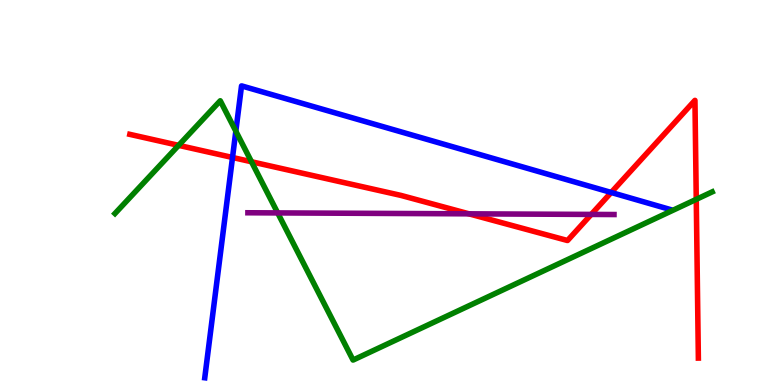[{'lines': ['blue', 'red'], 'intersections': [{'x': 3.0, 'y': 5.91}, {'x': 7.89, 'y': 5.0}]}, {'lines': ['green', 'red'], 'intersections': [{'x': 2.3, 'y': 6.22}, {'x': 3.25, 'y': 5.8}, {'x': 8.98, 'y': 4.82}]}, {'lines': ['purple', 'red'], 'intersections': [{'x': 6.05, 'y': 4.45}, {'x': 7.63, 'y': 4.43}]}, {'lines': ['blue', 'green'], 'intersections': [{'x': 3.04, 'y': 6.59}]}, {'lines': ['blue', 'purple'], 'intersections': []}, {'lines': ['green', 'purple'], 'intersections': [{'x': 3.58, 'y': 4.47}]}]